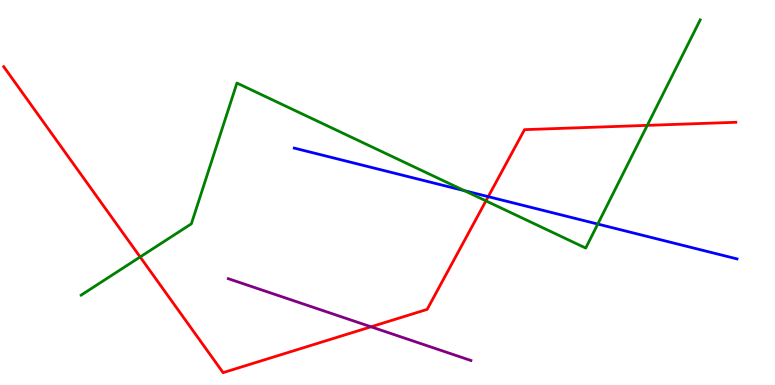[{'lines': ['blue', 'red'], 'intersections': [{'x': 6.3, 'y': 4.89}]}, {'lines': ['green', 'red'], 'intersections': [{'x': 1.81, 'y': 3.33}, {'x': 6.27, 'y': 4.78}, {'x': 8.35, 'y': 6.74}]}, {'lines': ['purple', 'red'], 'intersections': [{'x': 4.79, 'y': 1.51}]}, {'lines': ['blue', 'green'], 'intersections': [{'x': 5.99, 'y': 5.05}, {'x': 7.71, 'y': 4.18}]}, {'lines': ['blue', 'purple'], 'intersections': []}, {'lines': ['green', 'purple'], 'intersections': []}]